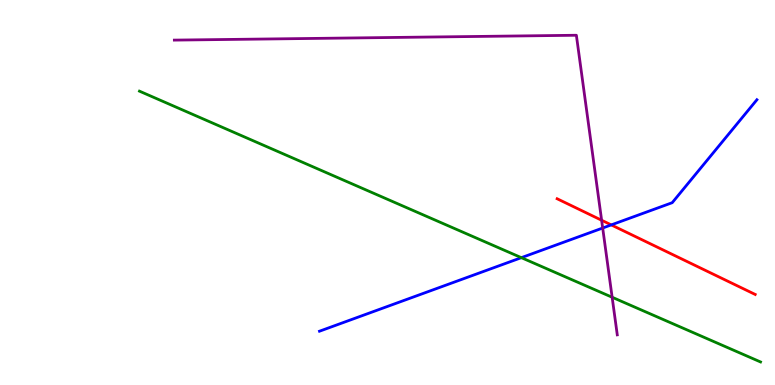[{'lines': ['blue', 'red'], 'intersections': [{'x': 7.89, 'y': 4.16}]}, {'lines': ['green', 'red'], 'intersections': []}, {'lines': ['purple', 'red'], 'intersections': [{'x': 7.76, 'y': 4.28}]}, {'lines': ['blue', 'green'], 'intersections': [{'x': 6.73, 'y': 3.31}]}, {'lines': ['blue', 'purple'], 'intersections': [{'x': 7.78, 'y': 4.08}]}, {'lines': ['green', 'purple'], 'intersections': [{'x': 7.9, 'y': 2.28}]}]